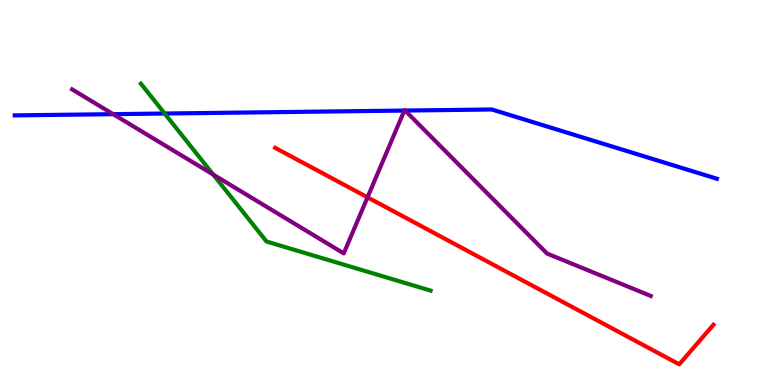[{'lines': ['blue', 'red'], 'intersections': []}, {'lines': ['green', 'red'], 'intersections': []}, {'lines': ['purple', 'red'], 'intersections': [{'x': 4.74, 'y': 4.87}]}, {'lines': ['blue', 'green'], 'intersections': [{'x': 2.12, 'y': 7.05}]}, {'lines': ['blue', 'purple'], 'intersections': [{'x': 1.46, 'y': 7.03}, {'x': 5.22, 'y': 7.13}, {'x': 5.23, 'y': 7.13}]}, {'lines': ['green', 'purple'], 'intersections': [{'x': 2.75, 'y': 5.47}]}]